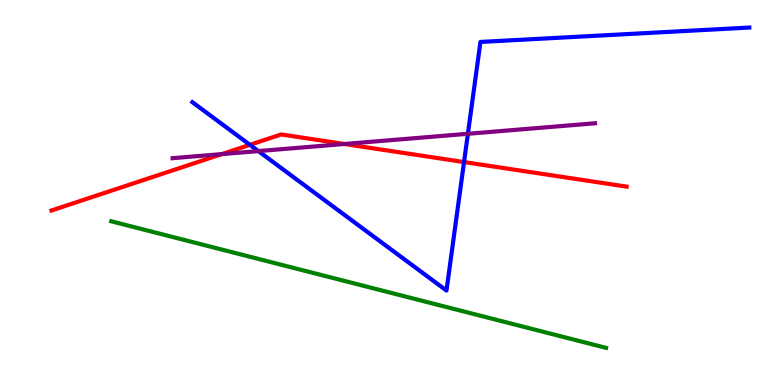[{'lines': ['blue', 'red'], 'intersections': [{'x': 3.22, 'y': 6.24}, {'x': 5.99, 'y': 5.79}]}, {'lines': ['green', 'red'], 'intersections': []}, {'lines': ['purple', 'red'], 'intersections': [{'x': 2.86, 'y': 6.0}, {'x': 4.44, 'y': 6.26}]}, {'lines': ['blue', 'green'], 'intersections': []}, {'lines': ['blue', 'purple'], 'intersections': [{'x': 3.33, 'y': 6.08}, {'x': 6.04, 'y': 6.53}]}, {'lines': ['green', 'purple'], 'intersections': []}]